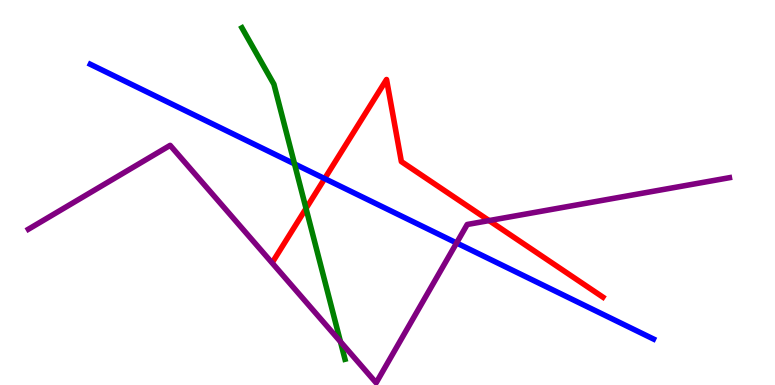[{'lines': ['blue', 'red'], 'intersections': [{'x': 4.19, 'y': 5.36}]}, {'lines': ['green', 'red'], 'intersections': [{'x': 3.95, 'y': 4.59}]}, {'lines': ['purple', 'red'], 'intersections': [{'x': 6.31, 'y': 4.27}]}, {'lines': ['blue', 'green'], 'intersections': [{'x': 3.8, 'y': 5.74}]}, {'lines': ['blue', 'purple'], 'intersections': [{'x': 5.89, 'y': 3.69}]}, {'lines': ['green', 'purple'], 'intersections': [{'x': 4.39, 'y': 1.13}]}]